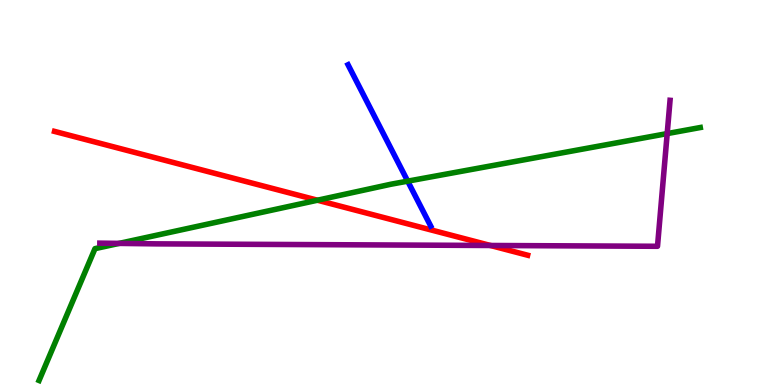[{'lines': ['blue', 'red'], 'intersections': []}, {'lines': ['green', 'red'], 'intersections': [{'x': 4.1, 'y': 4.8}]}, {'lines': ['purple', 'red'], 'intersections': [{'x': 6.33, 'y': 3.62}]}, {'lines': ['blue', 'green'], 'intersections': [{'x': 5.26, 'y': 5.29}]}, {'lines': ['blue', 'purple'], 'intersections': []}, {'lines': ['green', 'purple'], 'intersections': [{'x': 1.54, 'y': 3.68}, {'x': 8.61, 'y': 6.53}]}]